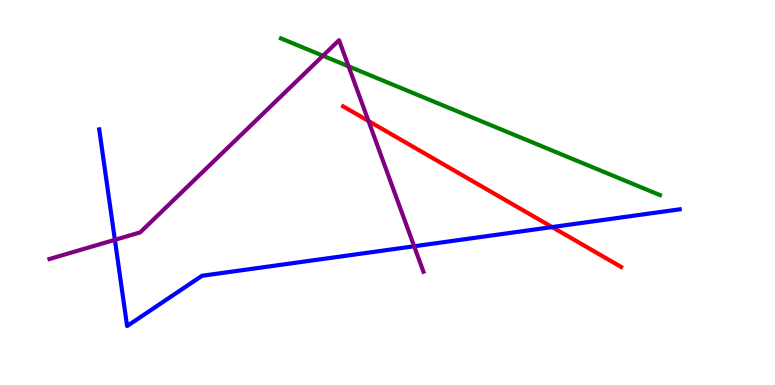[{'lines': ['blue', 'red'], 'intersections': [{'x': 7.12, 'y': 4.1}]}, {'lines': ['green', 'red'], 'intersections': []}, {'lines': ['purple', 'red'], 'intersections': [{'x': 4.75, 'y': 6.86}]}, {'lines': ['blue', 'green'], 'intersections': []}, {'lines': ['blue', 'purple'], 'intersections': [{'x': 1.48, 'y': 3.77}, {'x': 5.34, 'y': 3.6}]}, {'lines': ['green', 'purple'], 'intersections': [{'x': 4.17, 'y': 8.55}, {'x': 4.5, 'y': 8.28}]}]